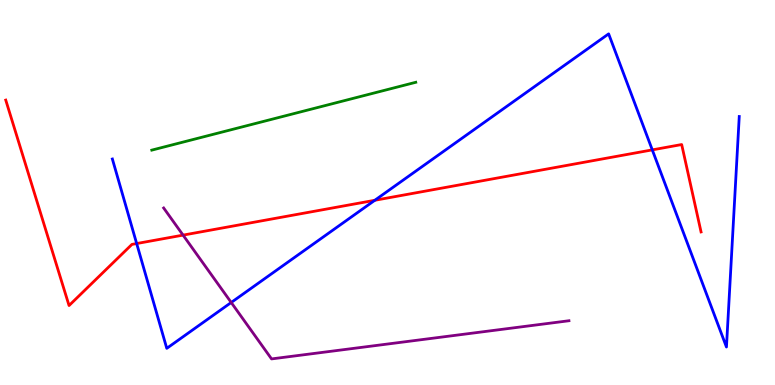[{'lines': ['blue', 'red'], 'intersections': [{'x': 1.76, 'y': 3.67}, {'x': 4.84, 'y': 4.8}, {'x': 8.42, 'y': 6.11}]}, {'lines': ['green', 'red'], 'intersections': []}, {'lines': ['purple', 'red'], 'intersections': [{'x': 2.36, 'y': 3.89}]}, {'lines': ['blue', 'green'], 'intersections': []}, {'lines': ['blue', 'purple'], 'intersections': [{'x': 2.98, 'y': 2.14}]}, {'lines': ['green', 'purple'], 'intersections': []}]